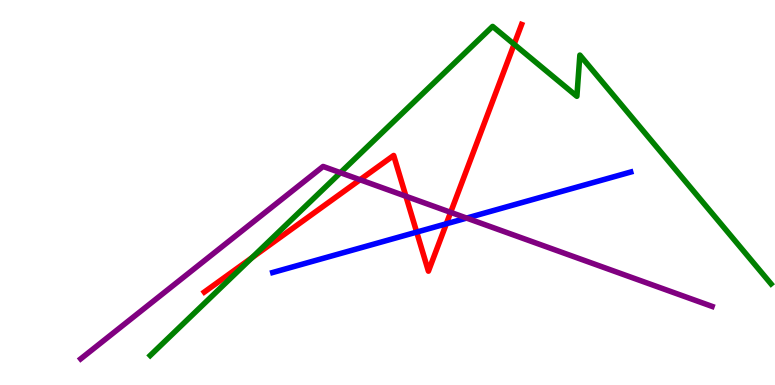[{'lines': ['blue', 'red'], 'intersections': [{'x': 5.38, 'y': 3.97}, {'x': 5.76, 'y': 4.19}]}, {'lines': ['green', 'red'], 'intersections': [{'x': 3.25, 'y': 3.31}, {'x': 6.63, 'y': 8.85}]}, {'lines': ['purple', 'red'], 'intersections': [{'x': 4.65, 'y': 5.33}, {'x': 5.24, 'y': 4.9}, {'x': 5.81, 'y': 4.48}]}, {'lines': ['blue', 'green'], 'intersections': []}, {'lines': ['blue', 'purple'], 'intersections': [{'x': 6.02, 'y': 4.34}]}, {'lines': ['green', 'purple'], 'intersections': [{'x': 4.39, 'y': 5.51}]}]